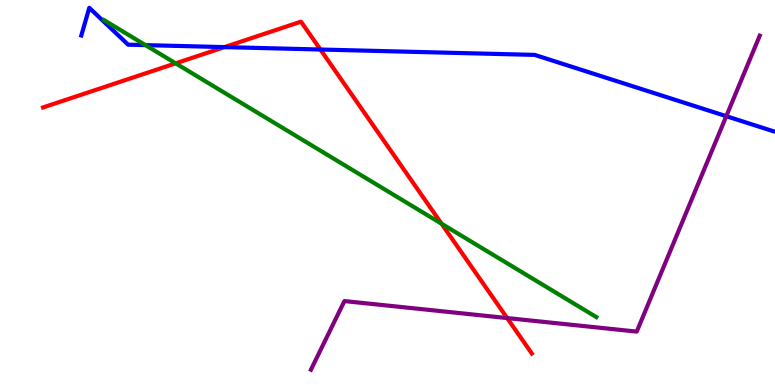[{'lines': ['blue', 'red'], 'intersections': [{'x': 2.9, 'y': 8.78}, {'x': 4.13, 'y': 8.71}]}, {'lines': ['green', 'red'], 'intersections': [{'x': 2.27, 'y': 8.35}, {'x': 5.7, 'y': 4.19}]}, {'lines': ['purple', 'red'], 'intersections': [{'x': 6.54, 'y': 1.74}]}, {'lines': ['blue', 'green'], 'intersections': [{'x': 1.88, 'y': 8.83}]}, {'lines': ['blue', 'purple'], 'intersections': [{'x': 9.37, 'y': 6.98}]}, {'lines': ['green', 'purple'], 'intersections': []}]